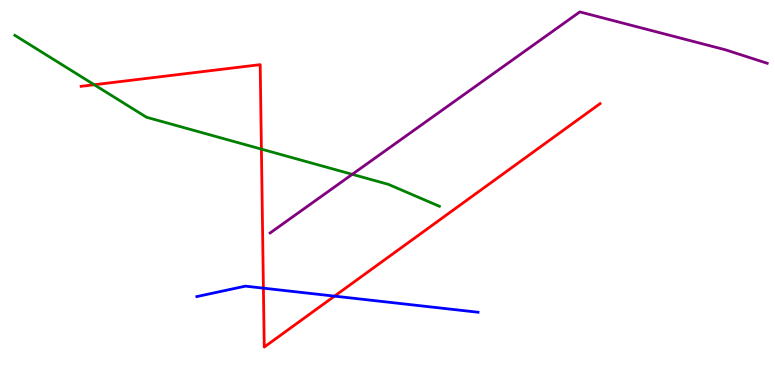[{'lines': ['blue', 'red'], 'intersections': [{'x': 3.4, 'y': 2.52}, {'x': 4.32, 'y': 2.31}]}, {'lines': ['green', 'red'], 'intersections': [{'x': 1.22, 'y': 7.8}, {'x': 3.37, 'y': 6.13}]}, {'lines': ['purple', 'red'], 'intersections': []}, {'lines': ['blue', 'green'], 'intersections': []}, {'lines': ['blue', 'purple'], 'intersections': []}, {'lines': ['green', 'purple'], 'intersections': [{'x': 4.55, 'y': 5.47}]}]